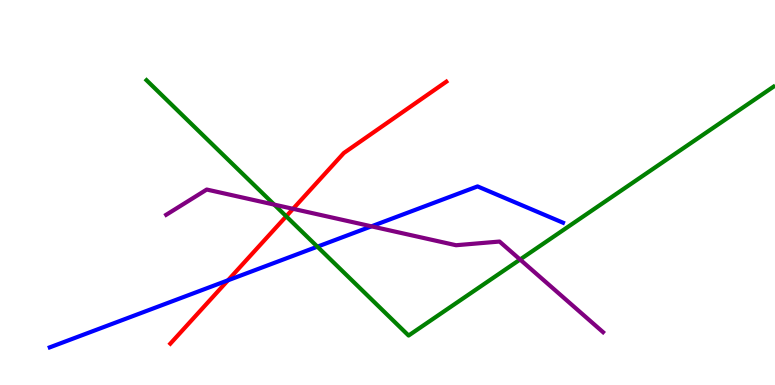[{'lines': ['blue', 'red'], 'intersections': [{'x': 2.94, 'y': 2.72}]}, {'lines': ['green', 'red'], 'intersections': [{'x': 3.69, 'y': 4.38}]}, {'lines': ['purple', 'red'], 'intersections': [{'x': 3.78, 'y': 4.58}]}, {'lines': ['blue', 'green'], 'intersections': [{'x': 4.1, 'y': 3.59}]}, {'lines': ['blue', 'purple'], 'intersections': [{'x': 4.79, 'y': 4.12}]}, {'lines': ['green', 'purple'], 'intersections': [{'x': 3.54, 'y': 4.69}, {'x': 6.71, 'y': 3.26}]}]